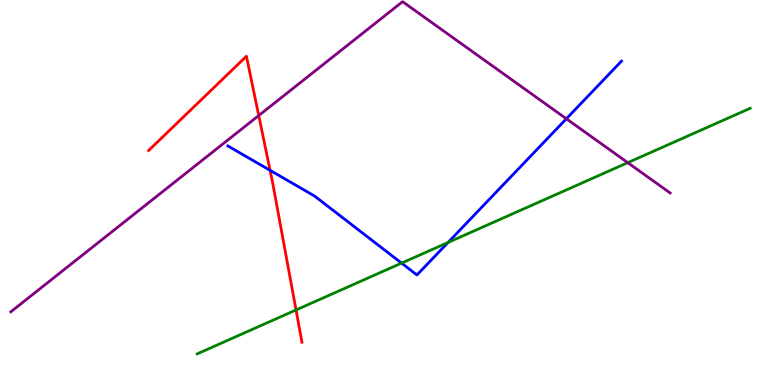[{'lines': ['blue', 'red'], 'intersections': [{'x': 3.49, 'y': 5.58}]}, {'lines': ['green', 'red'], 'intersections': [{'x': 3.82, 'y': 1.95}]}, {'lines': ['purple', 'red'], 'intersections': [{'x': 3.34, 'y': 7.0}]}, {'lines': ['blue', 'green'], 'intersections': [{'x': 5.18, 'y': 3.17}, {'x': 5.78, 'y': 3.7}]}, {'lines': ['blue', 'purple'], 'intersections': [{'x': 7.31, 'y': 6.92}]}, {'lines': ['green', 'purple'], 'intersections': [{'x': 8.1, 'y': 5.77}]}]